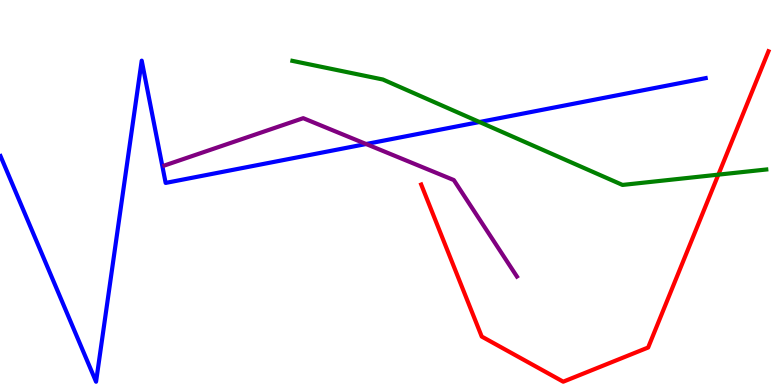[{'lines': ['blue', 'red'], 'intersections': []}, {'lines': ['green', 'red'], 'intersections': [{'x': 9.27, 'y': 5.46}]}, {'lines': ['purple', 'red'], 'intersections': []}, {'lines': ['blue', 'green'], 'intersections': [{'x': 6.19, 'y': 6.83}]}, {'lines': ['blue', 'purple'], 'intersections': [{'x': 4.72, 'y': 6.26}]}, {'lines': ['green', 'purple'], 'intersections': []}]